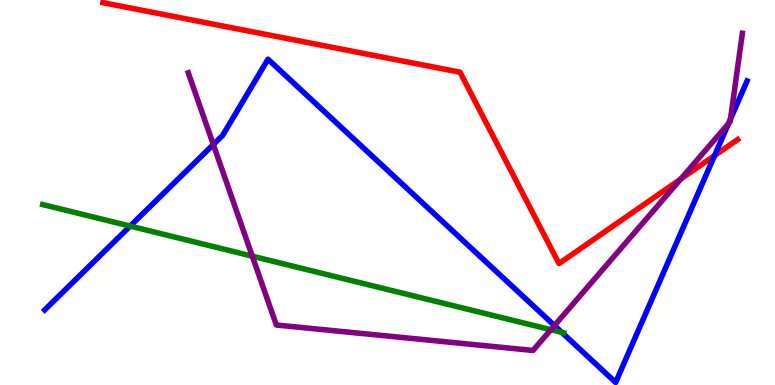[{'lines': ['blue', 'red'], 'intersections': [{'x': 9.22, 'y': 5.96}]}, {'lines': ['green', 'red'], 'intersections': []}, {'lines': ['purple', 'red'], 'intersections': [{'x': 8.78, 'y': 5.35}]}, {'lines': ['blue', 'green'], 'intersections': [{'x': 1.68, 'y': 4.13}, {'x': 7.25, 'y': 1.37}]}, {'lines': ['blue', 'purple'], 'intersections': [{'x': 2.75, 'y': 6.25}, {'x': 7.15, 'y': 1.54}, {'x': 9.4, 'y': 6.79}, {'x': 9.43, 'y': 6.91}]}, {'lines': ['green', 'purple'], 'intersections': [{'x': 3.26, 'y': 3.35}, {'x': 7.11, 'y': 1.44}]}]